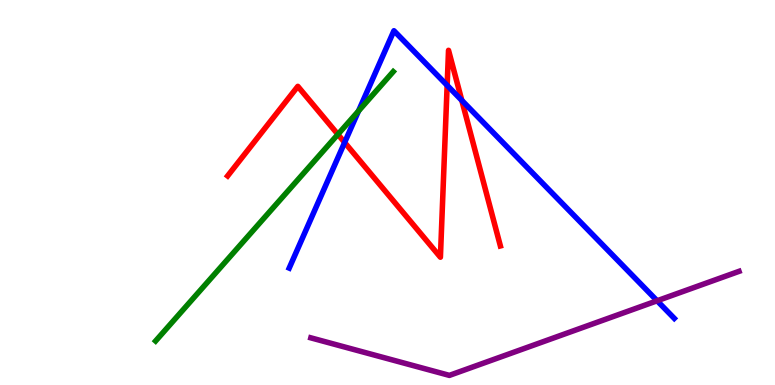[{'lines': ['blue', 'red'], 'intersections': [{'x': 4.45, 'y': 6.3}, {'x': 5.77, 'y': 7.78}, {'x': 5.96, 'y': 7.39}]}, {'lines': ['green', 'red'], 'intersections': [{'x': 4.36, 'y': 6.51}]}, {'lines': ['purple', 'red'], 'intersections': []}, {'lines': ['blue', 'green'], 'intersections': [{'x': 4.63, 'y': 7.12}]}, {'lines': ['blue', 'purple'], 'intersections': [{'x': 8.48, 'y': 2.19}]}, {'lines': ['green', 'purple'], 'intersections': []}]